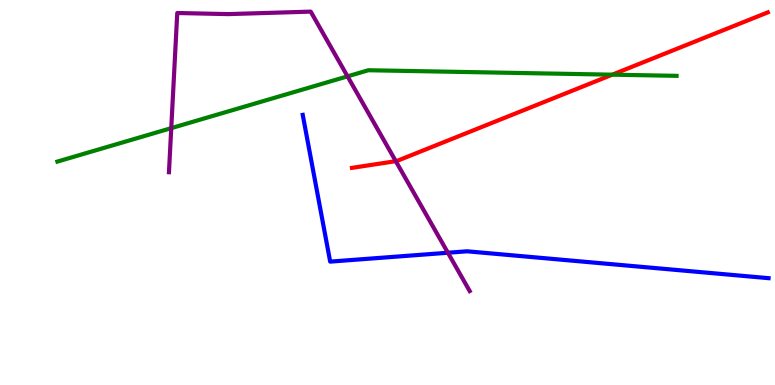[{'lines': ['blue', 'red'], 'intersections': []}, {'lines': ['green', 'red'], 'intersections': [{'x': 7.9, 'y': 8.06}]}, {'lines': ['purple', 'red'], 'intersections': [{'x': 5.11, 'y': 5.81}]}, {'lines': ['blue', 'green'], 'intersections': []}, {'lines': ['blue', 'purple'], 'intersections': [{'x': 5.78, 'y': 3.44}]}, {'lines': ['green', 'purple'], 'intersections': [{'x': 2.21, 'y': 6.67}, {'x': 4.48, 'y': 8.02}]}]